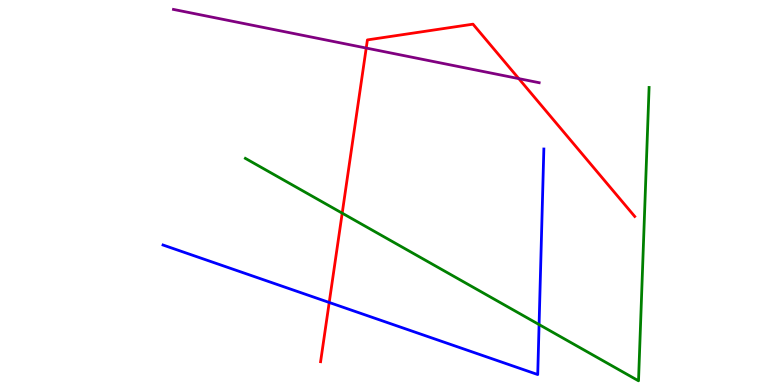[{'lines': ['blue', 'red'], 'intersections': [{'x': 4.25, 'y': 2.14}]}, {'lines': ['green', 'red'], 'intersections': [{'x': 4.42, 'y': 4.46}]}, {'lines': ['purple', 'red'], 'intersections': [{'x': 4.73, 'y': 8.75}, {'x': 6.69, 'y': 7.96}]}, {'lines': ['blue', 'green'], 'intersections': [{'x': 6.96, 'y': 1.57}]}, {'lines': ['blue', 'purple'], 'intersections': []}, {'lines': ['green', 'purple'], 'intersections': []}]